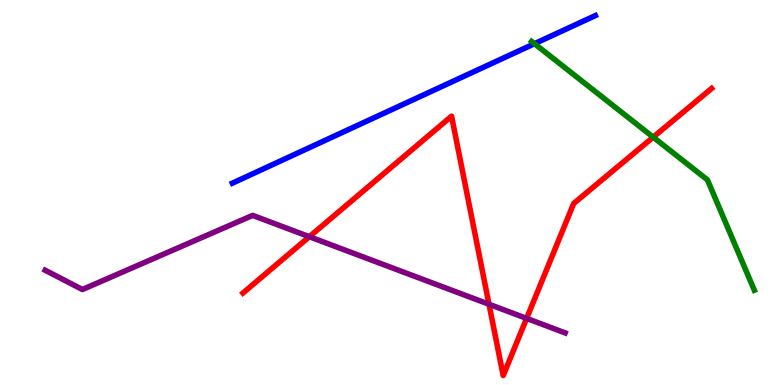[{'lines': ['blue', 'red'], 'intersections': []}, {'lines': ['green', 'red'], 'intersections': [{'x': 8.43, 'y': 6.44}]}, {'lines': ['purple', 'red'], 'intersections': [{'x': 3.99, 'y': 3.85}, {'x': 6.31, 'y': 2.1}, {'x': 6.8, 'y': 1.73}]}, {'lines': ['blue', 'green'], 'intersections': [{'x': 6.9, 'y': 8.86}]}, {'lines': ['blue', 'purple'], 'intersections': []}, {'lines': ['green', 'purple'], 'intersections': []}]